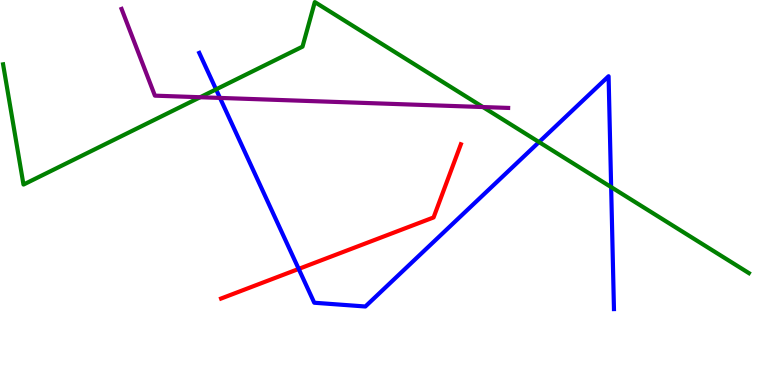[{'lines': ['blue', 'red'], 'intersections': [{'x': 3.85, 'y': 3.02}]}, {'lines': ['green', 'red'], 'intersections': []}, {'lines': ['purple', 'red'], 'intersections': []}, {'lines': ['blue', 'green'], 'intersections': [{'x': 2.79, 'y': 7.68}, {'x': 6.96, 'y': 6.31}, {'x': 7.89, 'y': 5.14}]}, {'lines': ['blue', 'purple'], 'intersections': [{'x': 2.84, 'y': 7.46}]}, {'lines': ['green', 'purple'], 'intersections': [{'x': 2.58, 'y': 7.47}, {'x': 6.23, 'y': 7.22}]}]